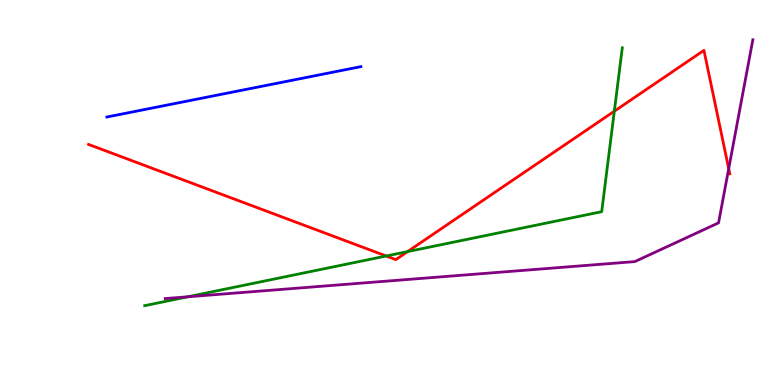[{'lines': ['blue', 'red'], 'intersections': []}, {'lines': ['green', 'red'], 'intersections': [{'x': 4.98, 'y': 3.35}, {'x': 5.26, 'y': 3.46}, {'x': 7.93, 'y': 7.11}]}, {'lines': ['purple', 'red'], 'intersections': [{'x': 9.4, 'y': 5.62}]}, {'lines': ['blue', 'green'], 'intersections': []}, {'lines': ['blue', 'purple'], 'intersections': []}, {'lines': ['green', 'purple'], 'intersections': [{'x': 2.42, 'y': 2.29}]}]